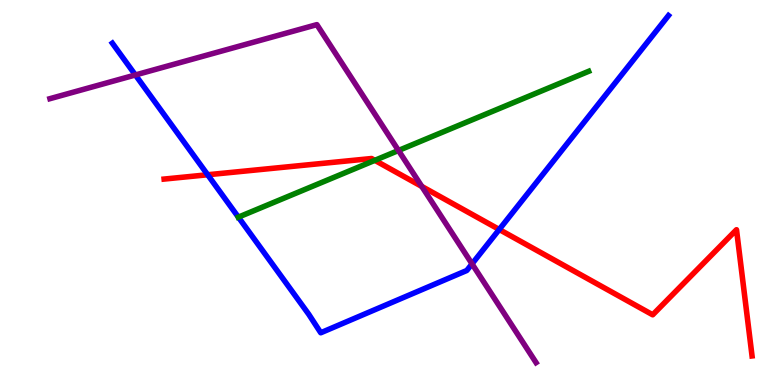[{'lines': ['blue', 'red'], 'intersections': [{'x': 2.68, 'y': 5.46}, {'x': 6.44, 'y': 4.04}]}, {'lines': ['green', 'red'], 'intersections': [{'x': 4.84, 'y': 5.84}]}, {'lines': ['purple', 'red'], 'intersections': [{'x': 5.44, 'y': 5.16}]}, {'lines': ['blue', 'green'], 'intersections': [{'x': 3.08, 'y': 4.36}]}, {'lines': ['blue', 'purple'], 'intersections': [{'x': 1.75, 'y': 8.05}, {'x': 6.09, 'y': 3.15}]}, {'lines': ['green', 'purple'], 'intersections': [{'x': 5.14, 'y': 6.09}]}]